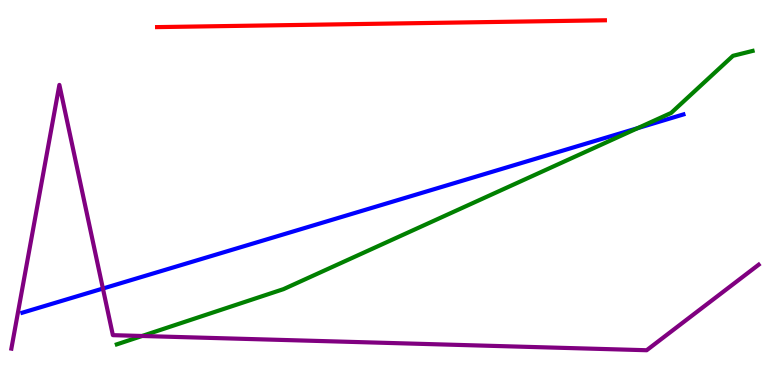[{'lines': ['blue', 'red'], 'intersections': []}, {'lines': ['green', 'red'], 'intersections': []}, {'lines': ['purple', 'red'], 'intersections': []}, {'lines': ['blue', 'green'], 'intersections': [{'x': 8.23, 'y': 6.67}]}, {'lines': ['blue', 'purple'], 'intersections': [{'x': 1.33, 'y': 2.51}]}, {'lines': ['green', 'purple'], 'intersections': [{'x': 1.83, 'y': 1.27}]}]